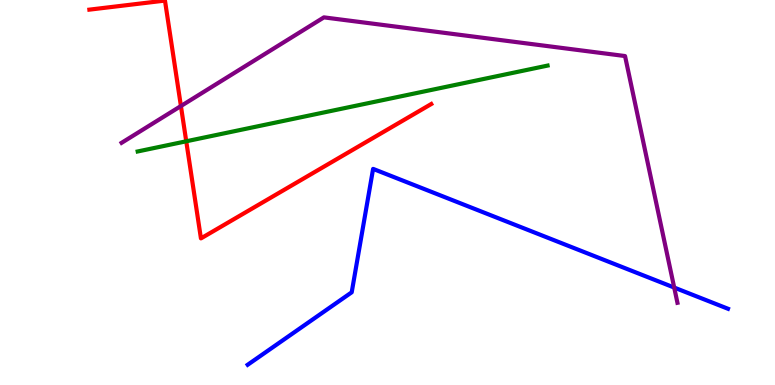[{'lines': ['blue', 'red'], 'intersections': []}, {'lines': ['green', 'red'], 'intersections': [{'x': 2.4, 'y': 6.33}]}, {'lines': ['purple', 'red'], 'intersections': [{'x': 2.33, 'y': 7.25}]}, {'lines': ['blue', 'green'], 'intersections': []}, {'lines': ['blue', 'purple'], 'intersections': [{'x': 8.7, 'y': 2.53}]}, {'lines': ['green', 'purple'], 'intersections': []}]